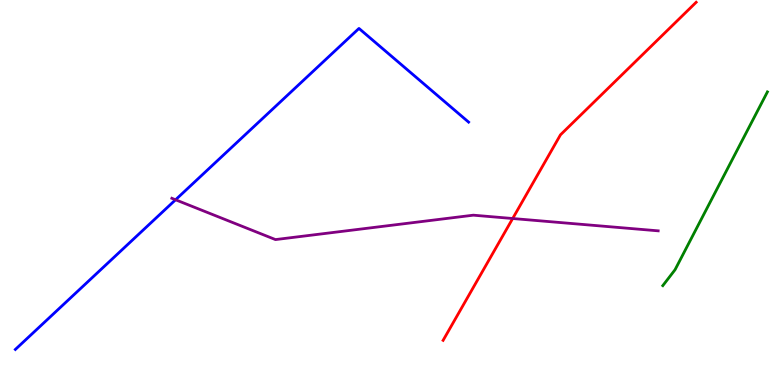[{'lines': ['blue', 'red'], 'intersections': []}, {'lines': ['green', 'red'], 'intersections': []}, {'lines': ['purple', 'red'], 'intersections': [{'x': 6.62, 'y': 4.32}]}, {'lines': ['blue', 'green'], 'intersections': []}, {'lines': ['blue', 'purple'], 'intersections': [{'x': 2.27, 'y': 4.81}]}, {'lines': ['green', 'purple'], 'intersections': []}]